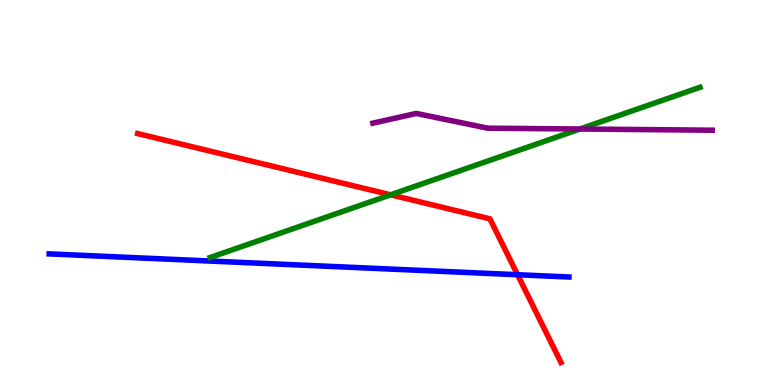[{'lines': ['blue', 'red'], 'intersections': [{'x': 6.68, 'y': 2.86}]}, {'lines': ['green', 'red'], 'intersections': [{'x': 5.04, 'y': 4.94}]}, {'lines': ['purple', 'red'], 'intersections': []}, {'lines': ['blue', 'green'], 'intersections': []}, {'lines': ['blue', 'purple'], 'intersections': []}, {'lines': ['green', 'purple'], 'intersections': [{'x': 7.48, 'y': 6.65}]}]